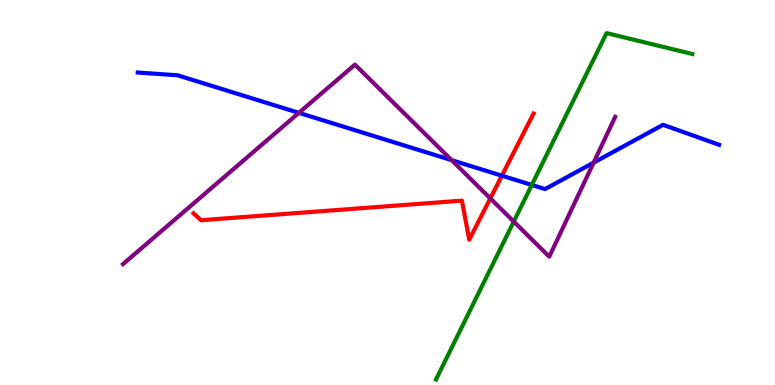[{'lines': ['blue', 'red'], 'intersections': [{'x': 6.48, 'y': 5.44}]}, {'lines': ['green', 'red'], 'intersections': []}, {'lines': ['purple', 'red'], 'intersections': [{'x': 6.33, 'y': 4.85}]}, {'lines': ['blue', 'green'], 'intersections': [{'x': 6.86, 'y': 5.2}]}, {'lines': ['blue', 'purple'], 'intersections': [{'x': 3.86, 'y': 7.07}, {'x': 5.83, 'y': 5.84}, {'x': 7.66, 'y': 5.78}]}, {'lines': ['green', 'purple'], 'intersections': [{'x': 6.63, 'y': 4.24}]}]